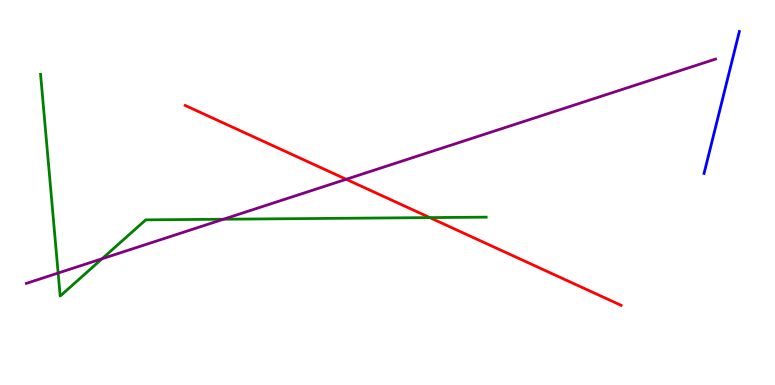[{'lines': ['blue', 'red'], 'intersections': []}, {'lines': ['green', 'red'], 'intersections': [{'x': 5.55, 'y': 4.35}]}, {'lines': ['purple', 'red'], 'intersections': [{'x': 4.47, 'y': 5.34}]}, {'lines': ['blue', 'green'], 'intersections': []}, {'lines': ['blue', 'purple'], 'intersections': []}, {'lines': ['green', 'purple'], 'intersections': [{'x': 0.75, 'y': 2.91}, {'x': 1.32, 'y': 3.28}, {'x': 2.88, 'y': 4.31}]}]